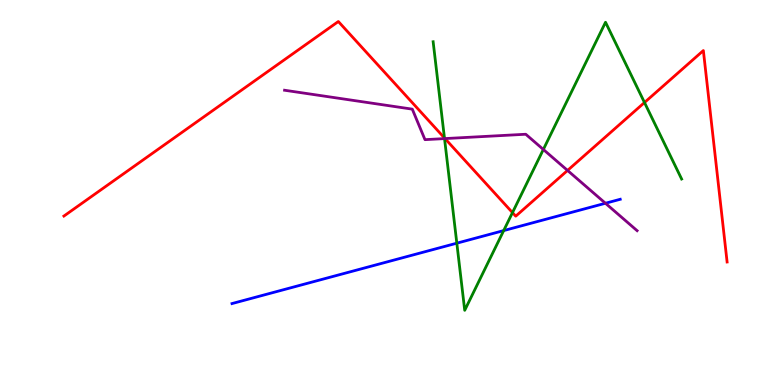[{'lines': ['blue', 'red'], 'intersections': []}, {'lines': ['green', 'red'], 'intersections': [{'x': 5.73, 'y': 6.42}, {'x': 6.61, 'y': 4.48}, {'x': 8.32, 'y': 7.34}]}, {'lines': ['purple', 'red'], 'intersections': [{'x': 5.74, 'y': 6.4}, {'x': 7.32, 'y': 5.57}]}, {'lines': ['blue', 'green'], 'intersections': [{'x': 5.89, 'y': 3.68}, {'x': 6.5, 'y': 4.01}]}, {'lines': ['blue', 'purple'], 'intersections': [{'x': 7.81, 'y': 4.72}]}, {'lines': ['green', 'purple'], 'intersections': [{'x': 5.74, 'y': 6.4}, {'x': 7.01, 'y': 6.12}]}]